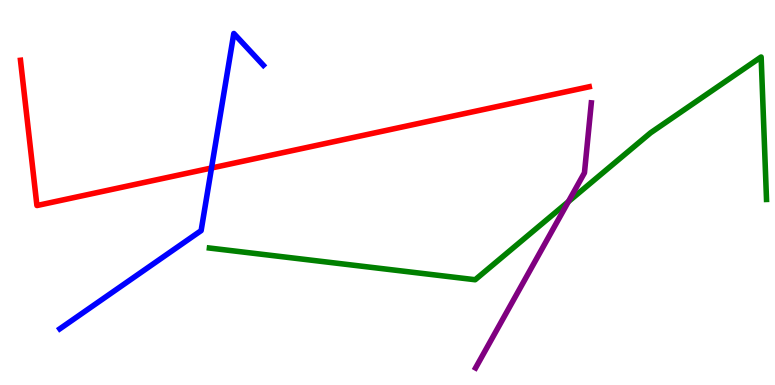[{'lines': ['blue', 'red'], 'intersections': [{'x': 2.73, 'y': 5.64}]}, {'lines': ['green', 'red'], 'intersections': []}, {'lines': ['purple', 'red'], 'intersections': []}, {'lines': ['blue', 'green'], 'intersections': []}, {'lines': ['blue', 'purple'], 'intersections': []}, {'lines': ['green', 'purple'], 'intersections': [{'x': 7.33, 'y': 4.76}]}]